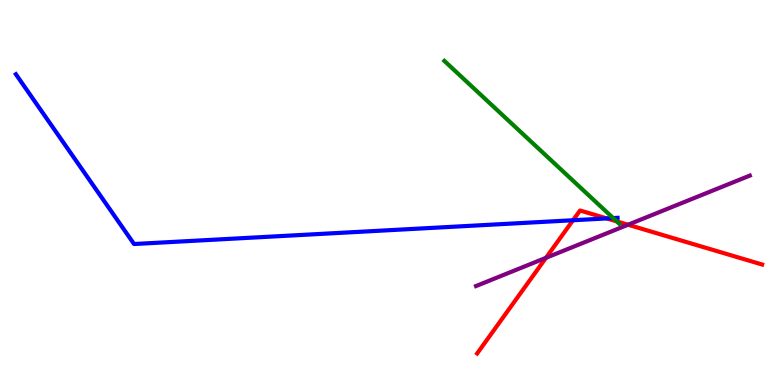[{'lines': ['blue', 'red'], 'intersections': [{'x': 7.39, 'y': 4.28}, {'x': 7.83, 'y': 4.33}]}, {'lines': ['green', 'red'], 'intersections': [{'x': 7.96, 'y': 4.25}]}, {'lines': ['purple', 'red'], 'intersections': [{'x': 7.04, 'y': 3.3}, {'x': 8.1, 'y': 4.16}]}, {'lines': ['blue', 'green'], 'intersections': [{'x': 7.91, 'y': 4.34}]}, {'lines': ['blue', 'purple'], 'intersections': []}, {'lines': ['green', 'purple'], 'intersections': []}]